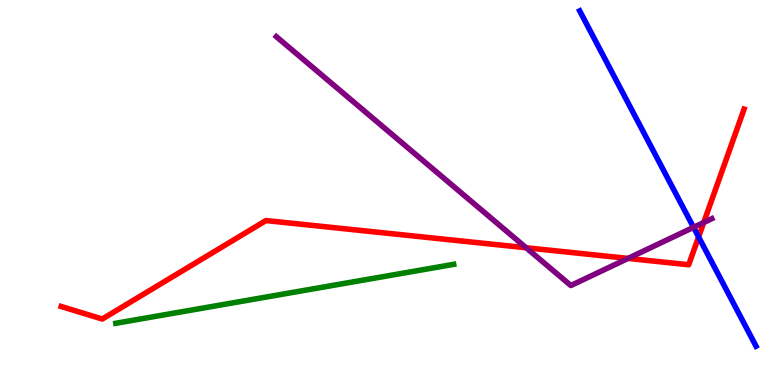[{'lines': ['blue', 'red'], 'intersections': [{'x': 9.01, 'y': 3.85}]}, {'lines': ['green', 'red'], 'intersections': []}, {'lines': ['purple', 'red'], 'intersections': [{'x': 6.79, 'y': 3.56}, {'x': 8.1, 'y': 3.29}, {'x': 9.08, 'y': 4.22}]}, {'lines': ['blue', 'green'], 'intersections': []}, {'lines': ['blue', 'purple'], 'intersections': [{'x': 8.95, 'y': 4.09}]}, {'lines': ['green', 'purple'], 'intersections': []}]